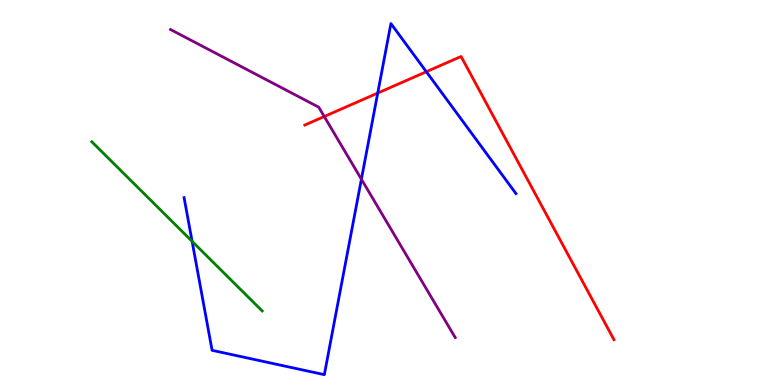[{'lines': ['blue', 'red'], 'intersections': [{'x': 4.87, 'y': 7.58}, {'x': 5.5, 'y': 8.14}]}, {'lines': ['green', 'red'], 'intersections': []}, {'lines': ['purple', 'red'], 'intersections': [{'x': 4.18, 'y': 6.97}]}, {'lines': ['blue', 'green'], 'intersections': [{'x': 2.48, 'y': 3.73}]}, {'lines': ['blue', 'purple'], 'intersections': [{'x': 4.66, 'y': 5.35}]}, {'lines': ['green', 'purple'], 'intersections': []}]